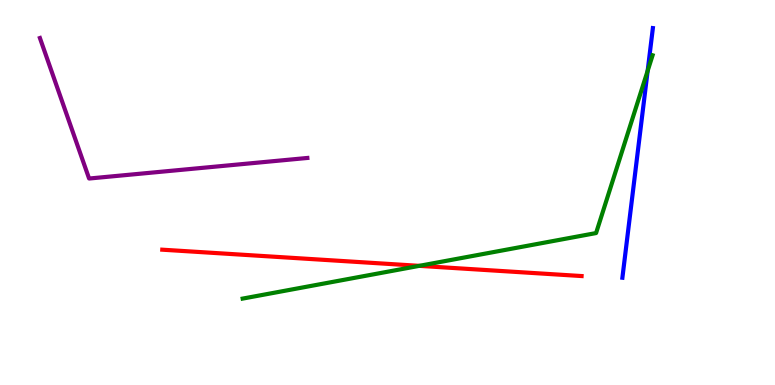[{'lines': ['blue', 'red'], 'intersections': []}, {'lines': ['green', 'red'], 'intersections': [{'x': 5.41, 'y': 3.09}]}, {'lines': ['purple', 'red'], 'intersections': []}, {'lines': ['blue', 'green'], 'intersections': [{'x': 8.36, 'y': 8.16}]}, {'lines': ['blue', 'purple'], 'intersections': []}, {'lines': ['green', 'purple'], 'intersections': []}]